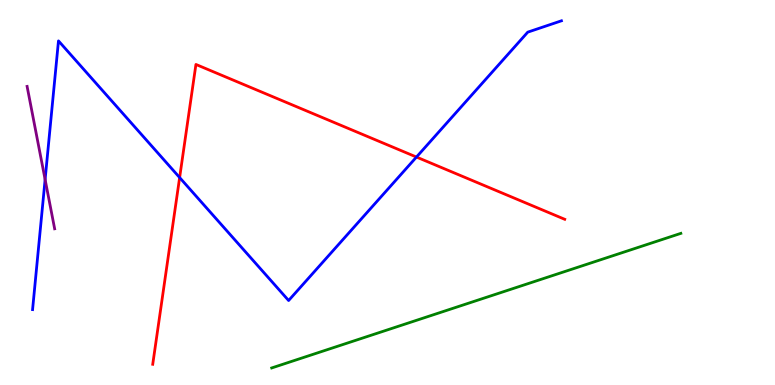[{'lines': ['blue', 'red'], 'intersections': [{'x': 2.32, 'y': 5.39}, {'x': 5.37, 'y': 5.92}]}, {'lines': ['green', 'red'], 'intersections': []}, {'lines': ['purple', 'red'], 'intersections': []}, {'lines': ['blue', 'green'], 'intersections': []}, {'lines': ['blue', 'purple'], 'intersections': [{'x': 0.582, 'y': 5.34}]}, {'lines': ['green', 'purple'], 'intersections': []}]